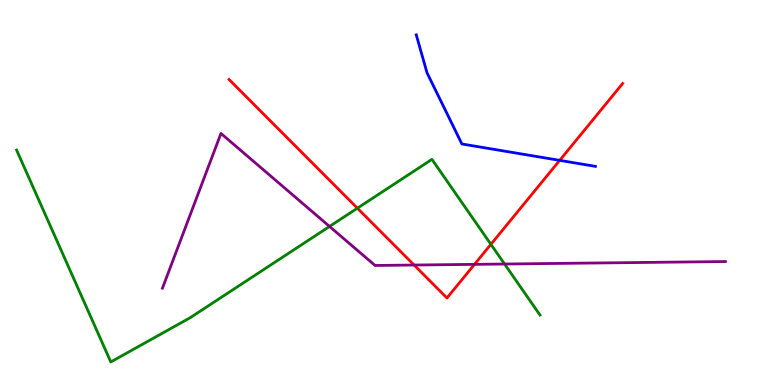[{'lines': ['blue', 'red'], 'intersections': [{'x': 7.22, 'y': 5.83}]}, {'lines': ['green', 'red'], 'intersections': [{'x': 4.61, 'y': 4.59}, {'x': 6.33, 'y': 3.65}]}, {'lines': ['purple', 'red'], 'intersections': [{'x': 5.34, 'y': 3.12}, {'x': 6.12, 'y': 3.13}]}, {'lines': ['blue', 'green'], 'intersections': []}, {'lines': ['blue', 'purple'], 'intersections': []}, {'lines': ['green', 'purple'], 'intersections': [{'x': 4.25, 'y': 4.12}, {'x': 6.51, 'y': 3.14}]}]